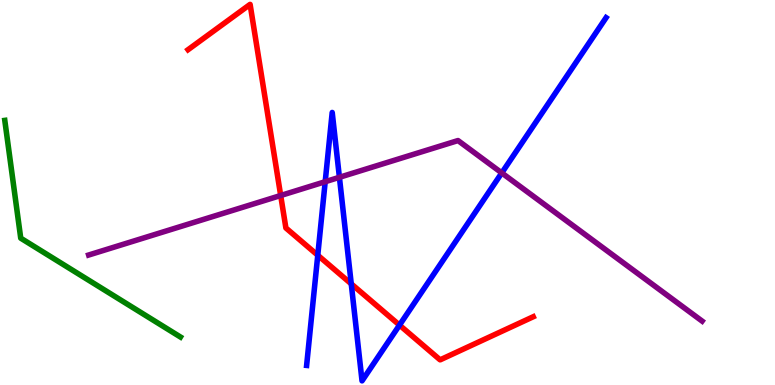[{'lines': ['blue', 'red'], 'intersections': [{'x': 4.1, 'y': 3.37}, {'x': 4.53, 'y': 2.63}, {'x': 5.15, 'y': 1.56}]}, {'lines': ['green', 'red'], 'intersections': []}, {'lines': ['purple', 'red'], 'intersections': [{'x': 3.62, 'y': 4.92}]}, {'lines': ['blue', 'green'], 'intersections': []}, {'lines': ['blue', 'purple'], 'intersections': [{'x': 4.2, 'y': 5.28}, {'x': 4.38, 'y': 5.39}, {'x': 6.47, 'y': 5.51}]}, {'lines': ['green', 'purple'], 'intersections': []}]